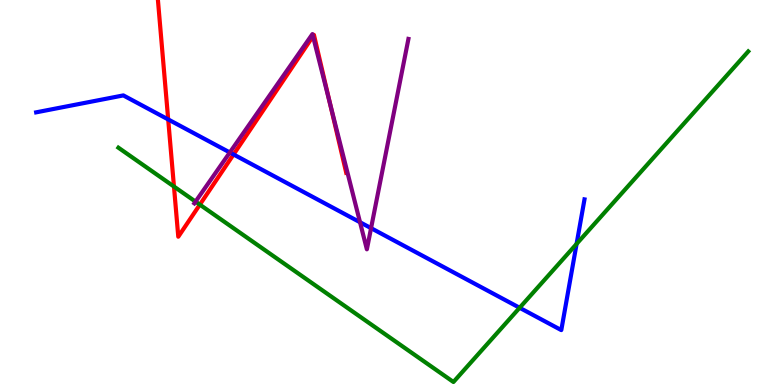[{'lines': ['blue', 'red'], 'intersections': [{'x': 2.17, 'y': 6.9}, {'x': 3.01, 'y': 5.99}]}, {'lines': ['green', 'red'], 'intersections': [{'x': 2.24, 'y': 5.15}, {'x': 2.58, 'y': 4.68}]}, {'lines': ['purple', 'red'], 'intersections': [{'x': 4.04, 'y': 9.06}, {'x': 4.26, 'y': 7.31}]}, {'lines': ['blue', 'green'], 'intersections': [{'x': 6.7, 'y': 2.01}, {'x': 7.44, 'y': 3.66}]}, {'lines': ['blue', 'purple'], 'intersections': [{'x': 2.97, 'y': 6.04}, {'x': 4.65, 'y': 4.23}, {'x': 4.79, 'y': 4.07}]}, {'lines': ['green', 'purple'], 'intersections': [{'x': 2.52, 'y': 4.76}]}]